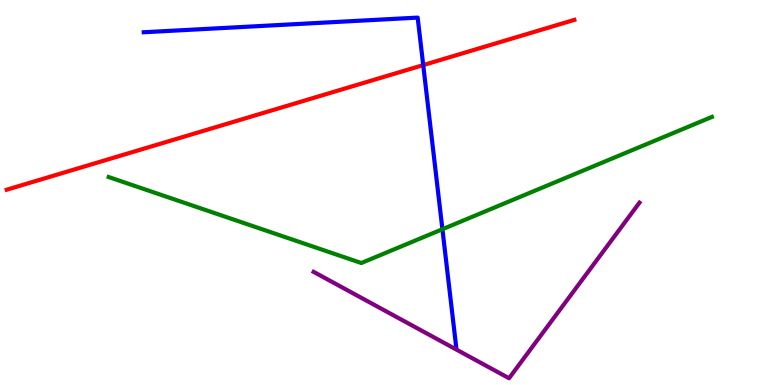[{'lines': ['blue', 'red'], 'intersections': [{'x': 5.46, 'y': 8.31}]}, {'lines': ['green', 'red'], 'intersections': []}, {'lines': ['purple', 'red'], 'intersections': []}, {'lines': ['blue', 'green'], 'intersections': [{'x': 5.71, 'y': 4.05}]}, {'lines': ['blue', 'purple'], 'intersections': []}, {'lines': ['green', 'purple'], 'intersections': []}]